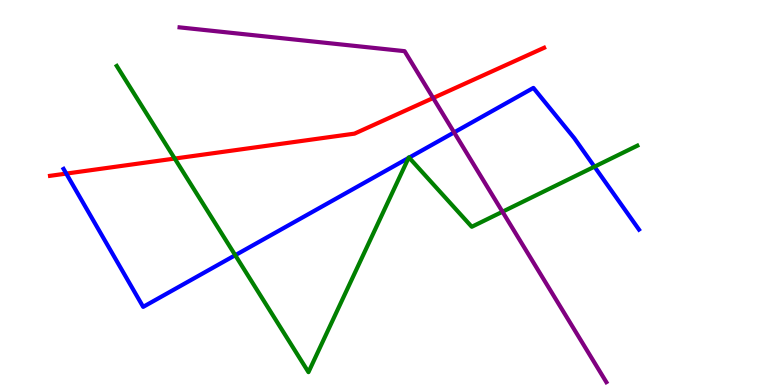[{'lines': ['blue', 'red'], 'intersections': [{'x': 0.855, 'y': 5.49}]}, {'lines': ['green', 'red'], 'intersections': [{'x': 2.25, 'y': 5.88}]}, {'lines': ['purple', 'red'], 'intersections': [{'x': 5.59, 'y': 7.45}]}, {'lines': ['blue', 'green'], 'intersections': [{'x': 3.04, 'y': 3.37}, {'x': 5.27, 'y': 5.9}, {'x': 5.28, 'y': 5.91}, {'x': 7.67, 'y': 5.67}]}, {'lines': ['blue', 'purple'], 'intersections': [{'x': 5.86, 'y': 6.56}]}, {'lines': ['green', 'purple'], 'intersections': [{'x': 6.48, 'y': 4.5}]}]